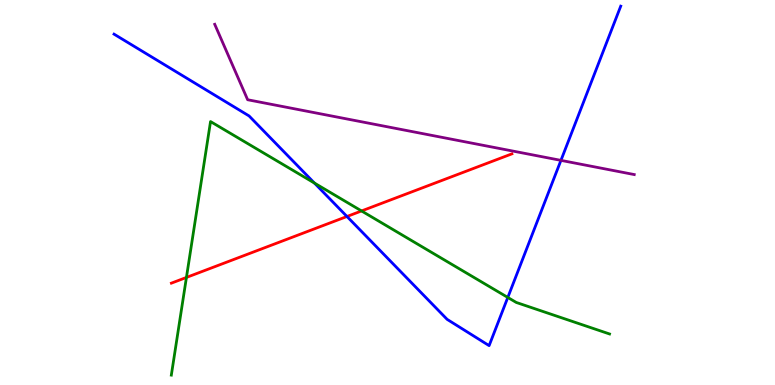[{'lines': ['blue', 'red'], 'intersections': [{'x': 4.48, 'y': 4.38}]}, {'lines': ['green', 'red'], 'intersections': [{'x': 2.41, 'y': 2.79}, {'x': 4.67, 'y': 4.52}]}, {'lines': ['purple', 'red'], 'intersections': []}, {'lines': ['blue', 'green'], 'intersections': [{'x': 4.06, 'y': 5.25}, {'x': 6.55, 'y': 2.27}]}, {'lines': ['blue', 'purple'], 'intersections': [{'x': 7.24, 'y': 5.83}]}, {'lines': ['green', 'purple'], 'intersections': []}]